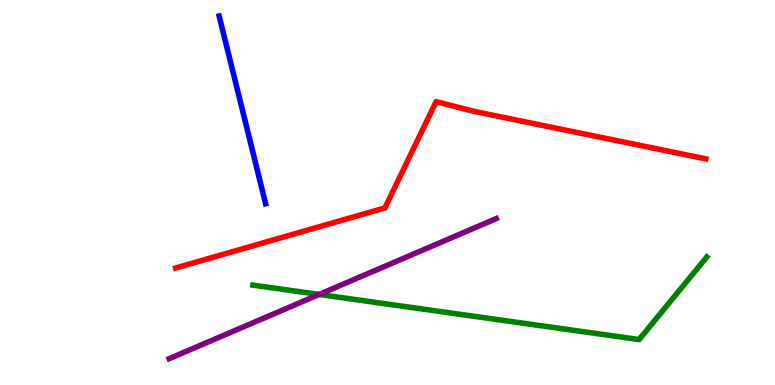[{'lines': ['blue', 'red'], 'intersections': []}, {'lines': ['green', 'red'], 'intersections': []}, {'lines': ['purple', 'red'], 'intersections': []}, {'lines': ['blue', 'green'], 'intersections': []}, {'lines': ['blue', 'purple'], 'intersections': []}, {'lines': ['green', 'purple'], 'intersections': [{'x': 4.12, 'y': 2.35}]}]